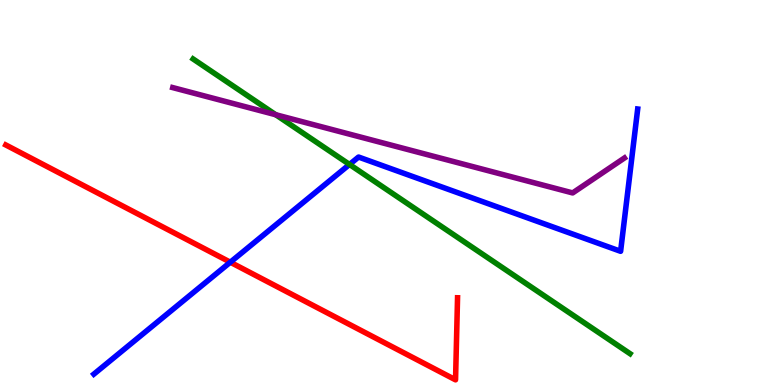[{'lines': ['blue', 'red'], 'intersections': [{'x': 2.97, 'y': 3.19}]}, {'lines': ['green', 'red'], 'intersections': []}, {'lines': ['purple', 'red'], 'intersections': []}, {'lines': ['blue', 'green'], 'intersections': [{'x': 4.51, 'y': 5.73}]}, {'lines': ['blue', 'purple'], 'intersections': []}, {'lines': ['green', 'purple'], 'intersections': [{'x': 3.56, 'y': 7.02}]}]